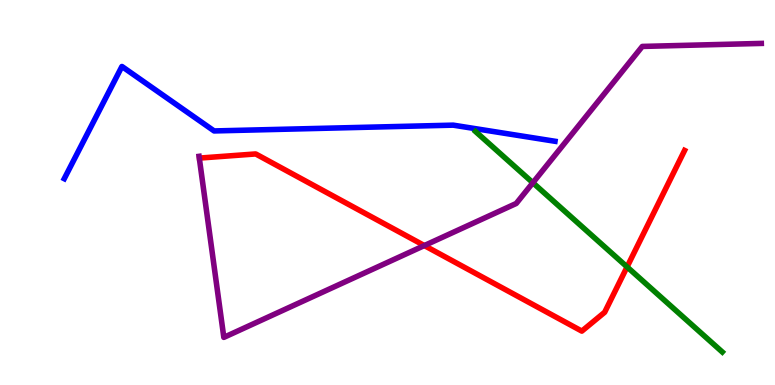[{'lines': ['blue', 'red'], 'intersections': []}, {'lines': ['green', 'red'], 'intersections': [{'x': 8.09, 'y': 3.07}]}, {'lines': ['purple', 'red'], 'intersections': [{'x': 5.48, 'y': 3.62}]}, {'lines': ['blue', 'green'], 'intersections': []}, {'lines': ['blue', 'purple'], 'intersections': []}, {'lines': ['green', 'purple'], 'intersections': [{'x': 6.88, 'y': 5.25}]}]